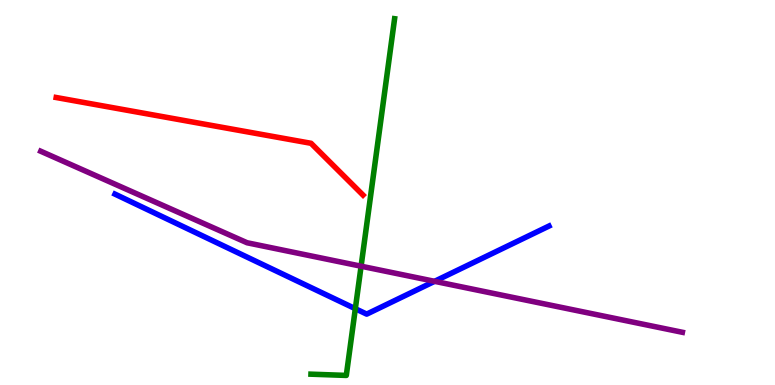[{'lines': ['blue', 'red'], 'intersections': []}, {'lines': ['green', 'red'], 'intersections': []}, {'lines': ['purple', 'red'], 'intersections': []}, {'lines': ['blue', 'green'], 'intersections': [{'x': 4.58, 'y': 1.98}]}, {'lines': ['blue', 'purple'], 'intersections': [{'x': 5.61, 'y': 2.69}]}, {'lines': ['green', 'purple'], 'intersections': [{'x': 4.66, 'y': 3.09}]}]